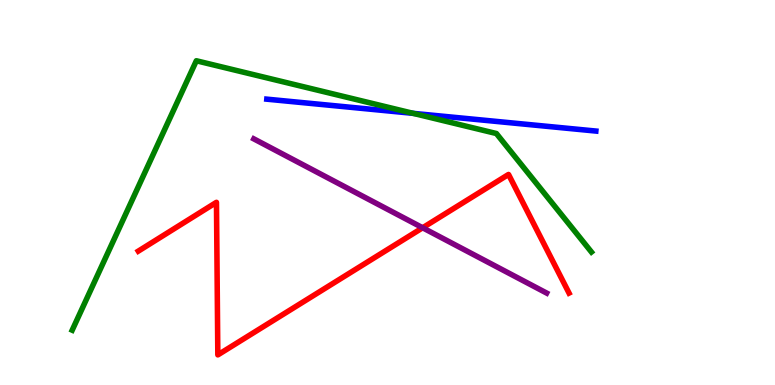[{'lines': ['blue', 'red'], 'intersections': []}, {'lines': ['green', 'red'], 'intersections': []}, {'lines': ['purple', 'red'], 'intersections': [{'x': 5.45, 'y': 4.08}]}, {'lines': ['blue', 'green'], 'intersections': [{'x': 5.33, 'y': 7.06}]}, {'lines': ['blue', 'purple'], 'intersections': []}, {'lines': ['green', 'purple'], 'intersections': []}]